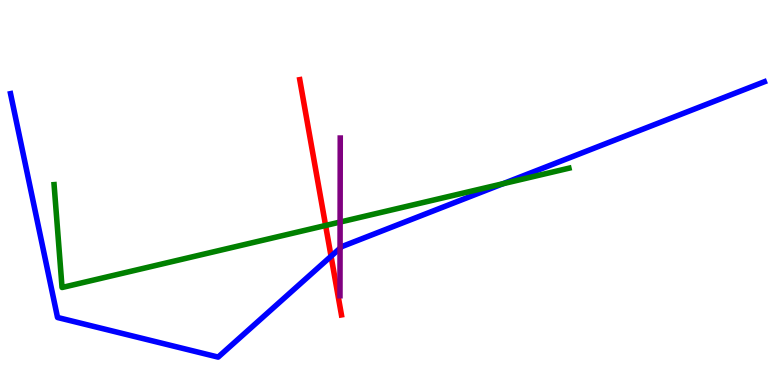[{'lines': ['blue', 'red'], 'intersections': [{'x': 4.27, 'y': 3.34}]}, {'lines': ['green', 'red'], 'intersections': [{'x': 4.2, 'y': 4.14}]}, {'lines': ['purple', 'red'], 'intersections': []}, {'lines': ['blue', 'green'], 'intersections': [{'x': 6.49, 'y': 5.23}]}, {'lines': ['blue', 'purple'], 'intersections': [{'x': 4.39, 'y': 3.55}]}, {'lines': ['green', 'purple'], 'intersections': [{'x': 4.39, 'y': 4.23}]}]